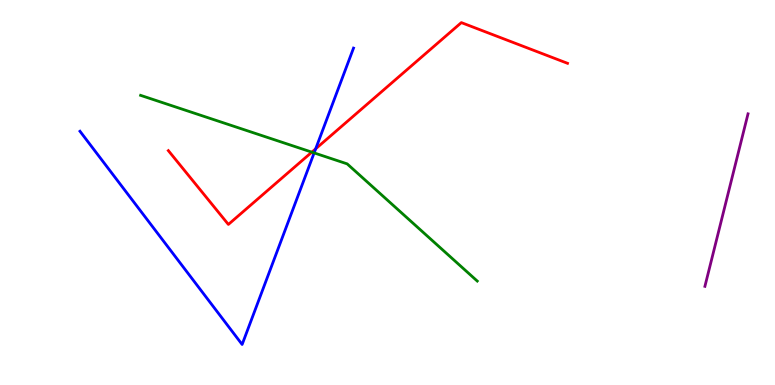[{'lines': ['blue', 'red'], 'intersections': [{'x': 4.07, 'y': 6.13}]}, {'lines': ['green', 'red'], 'intersections': [{'x': 4.02, 'y': 6.05}]}, {'lines': ['purple', 'red'], 'intersections': []}, {'lines': ['blue', 'green'], 'intersections': [{'x': 4.05, 'y': 6.03}]}, {'lines': ['blue', 'purple'], 'intersections': []}, {'lines': ['green', 'purple'], 'intersections': []}]